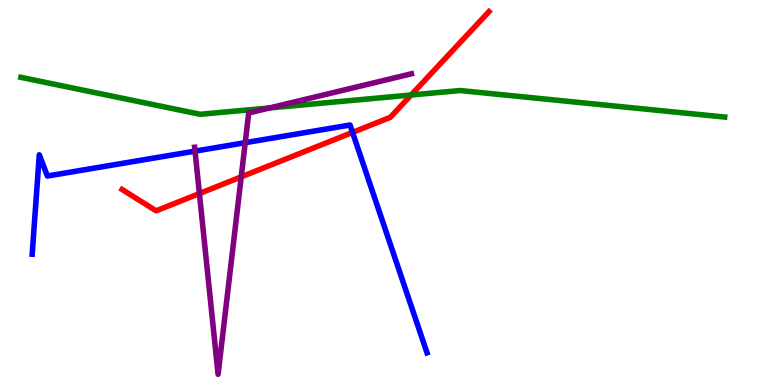[{'lines': ['blue', 'red'], 'intersections': [{'x': 4.55, 'y': 6.56}]}, {'lines': ['green', 'red'], 'intersections': [{'x': 5.3, 'y': 7.53}]}, {'lines': ['purple', 'red'], 'intersections': [{'x': 2.57, 'y': 4.97}, {'x': 3.11, 'y': 5.41}]}, {'lines': ['blue', 'green'], 'intersections': []}, {'lines': ['blue', 'purple'], 'intersections': [{'x': 2.52, 'y': 6.07}, {'x': 3.16, 'y': 6.29}]}, {'lines': ['green', 'purple'], 'intersections': [{'x': 3.48, 'y': 7.2}]}]